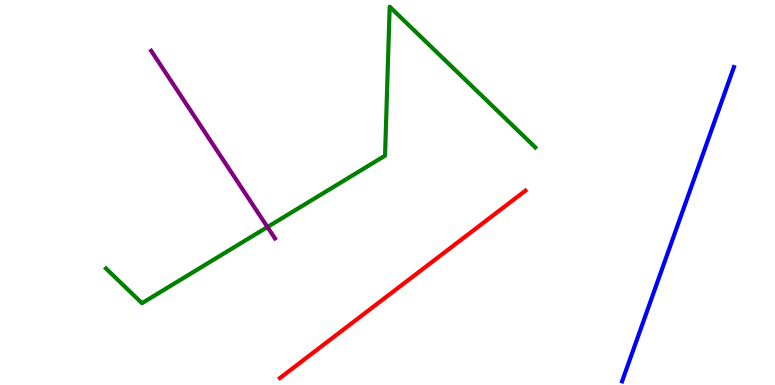[{'lines': ['blue', 'red'], 'intersections': []}, {'lines': ['green', 'red'], 'intersections': []}, {'lines': ['purple', 'red'], 'intersections': []}, {'lines': ['blue', 'green'], 'intersections': []}, {'lines': ['blue', 'purple'], 'intersections': []}, {'lines': ['green', 'purple'], 'intersections': [{'x': 3.45, 'y': 4.1}]}]